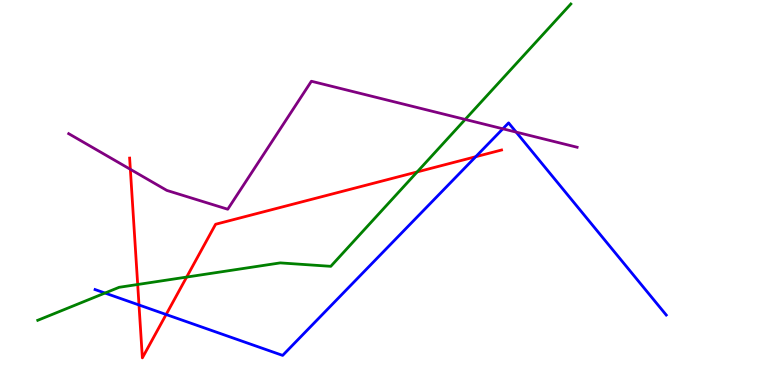[{'lines': ['blue', 'red'], 'intersections': [{'x': 1.79, 'y': 2.08}, {'x': 2.14, 'y': 1.83}, {'x': 6.14, 'y': 5.93}]}, {'lines': ['green', 'red'], 'intersections': [{'x': 1.78, 'y': 2.61}, {'x': 2.41, 'y': 2.8}, {'x': 5.38, 'y': 5.53}]}, {'lines': ['purple', 'red'], 'intersections': [{'x': 1.68, 'y': 5.6}]}, {'lines': ['blue', 'green'], 'intersections': [{'x': 1.35, 'y': 2.39}]}, {'lines': ['blue', 'purple'], 'intersections': [{'x': 6.49, 'y': 6.65}, {'x': 6.66, 'y': 6.57}]}, {'lines': ['green', 'purple'], 'intersections': [{'x': 6.0, 'y': 6.9}]}]